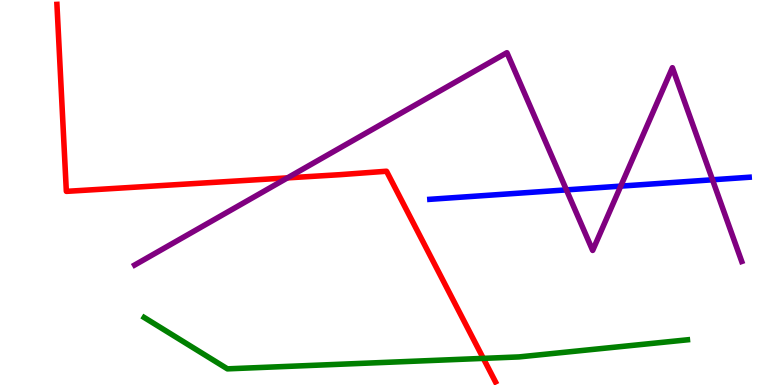[{'lines': ['blue', 'red'], 'intersections': []}, {'lines': ['green', 'red'], 'intersections': [{'x': 6.24, 'y': 0.691}]}, {'lines': ['purple', 'red'], 'intersections': [{'x': 3.71, 'y': 5.38}]}, {'lines': ['blue', 'green'], 'intersections': []}, {'lines': ['blue', 'purple'], 'intersections': [{'x': 7.31, 'y': 5.07}, {'x': 8.01, 'y': 5.17}, {'x': 9.19, 'y': 5.33}]}, {'lines': ['green', 'purple'], 'intersections': []}]